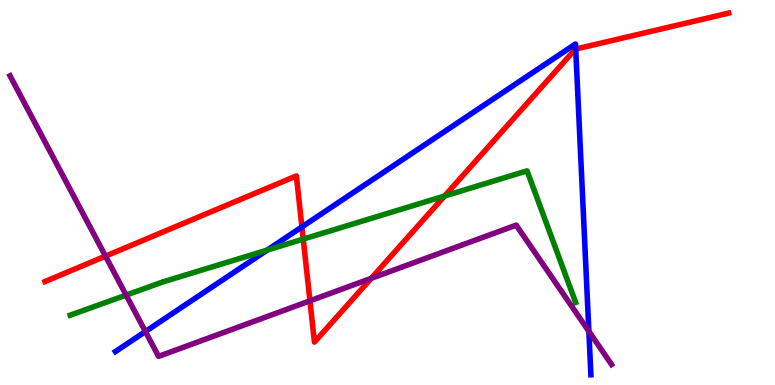[{'lines': ['blue', 'red'], 'intersections': [{'x': 3.9, 'y': 4.11}, {'x': 7.43, 'y': 8.73}]}, {'lines': ['green', 'red'], 'intersections': [{'x': 3.91, 'y': 3.79}, {'x': 5.74, 'y': 4.91}]}, {'lines': ['purple', 'red'], 'intersections': [{'x': 1.36, 'y': 3.35}, {'x': 4.0, 'y': 2.19}, {'x': 4.79, 'y': 2.77}]}, {'lines': ['blue', 'green'], 'intersections': [{'x': 3.45, 'y': 3.5}]}, {'lines': ['blue', 'purple'], 'intersections': [{'x': 1.88, 'y': 1.39}, {'x': 7.6, 'y': 1.39}]}, {'lines': ['green', 'purple'], 'intersections': [{'x': 1.63, 'y': 2.33}]}]